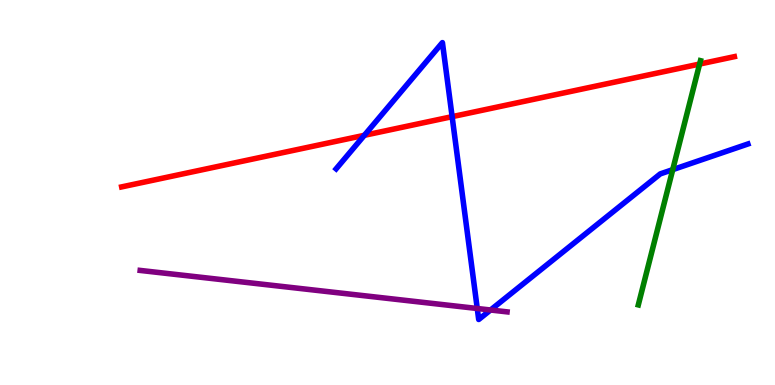[{'lines': ['blue', 'red'], 'intersections': [{'x': 4.7, 'y': 6.49}, {'x': 5.83, 'y': 6.97}]}, {'lines': ['green', 'red'], 'intersections': [{'x': 9.03, 'y': 8.34}]}, {'lines': ['purple', 'red'], 'intersections': []}, {'lines': ['blue', 'green'], 'intersections': [{'x': 8.68, 'y': 5.59}]}, {'lines': ['blue', 'purple'], 'intersections': [{'x': 6.16, 'y': 1.99}, {'x': 6.33, 'y': 1.95}]}, {'lines': ['green', 'purple'], 'intersections': []}]